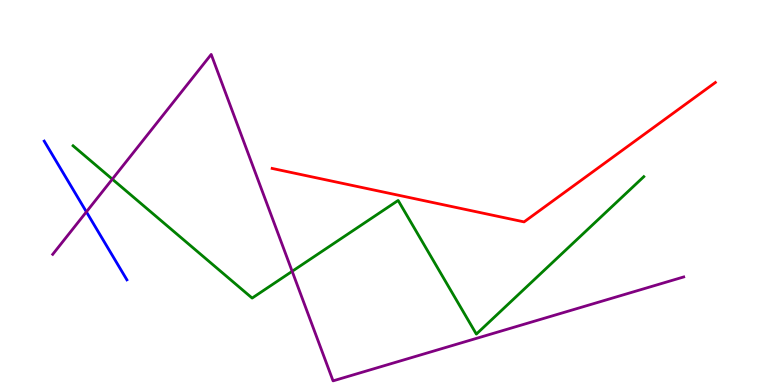[{'lines': ['blue', 'red'], 'intersections': []}, {'lines': ['green', 'red'], 'intersections': []}, {'lines': ['purple', 'red'], 'intersections': []}, {'lines': ['blue', 'green'], 'intersections': []}, {'lines': ['blue', 'purple'], 'intersections': [{'x': 1.11, 'y': 4.5}]}, {'lines': ['green', 'purple'], 'intersections': [{'x': 1.45, 'y': 5.35}, {'x': 3.77, 'y': 2.95}]}]